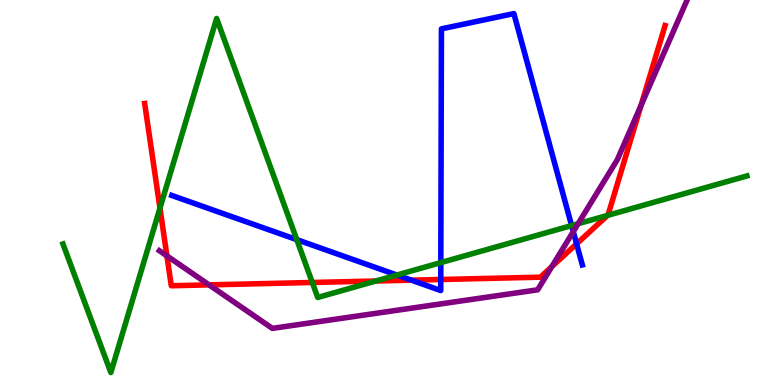[{'lines': ['blue', 'red'], 'intersections': [{'x': 5.31, 'y': 2.72}, {'x': 5.69, 'y': 2.74}, {'x': 7.44, 'y': 3.67}]}, {'lines': ['green', 'red'], 'intersections': [{'x': 2.06, 'y': 4.59}, {'x': 4.03, 'y': 2.66}, {'x': 4.85, 'y': 2.7}, {'x': 7.84, 'y': 4.4}]}, {'lines': ['purple', 'red'], 'intersections': [{'x': 2.15, 'y': 3.35}, {'x': 2.7, 'y': 2.6}, {'x': 7.12, 'y': 3.08}, {'x': 8.27, 'y': 7.26}]}, {'lines': ['blue', 'green'], 'intersections': [{'x': 3.83, 'y': 3.78}, {'x': 5.12, 'y': 2.86}, {'x': 5.69, 'y': 3.18}, {'x': 7.38, 'y': 4.14}]}, {'lines': ['blue', 'purple'], 'intersections': [{'x': 7.4, 'y': 3.98}]}, {'lines': ['green', 'purple'], 'intersections': [{'x': 7.46, 'y': 4.19}]}]